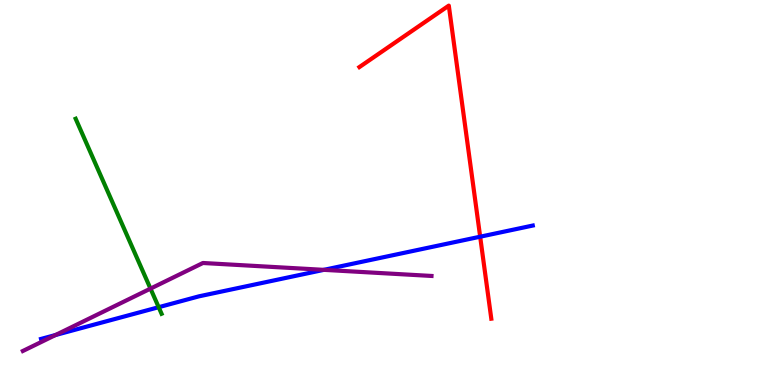[{'lines': ['blue', 'red'], 'intersections': [{'x': 6.2, 'y': 3.85}]}, {'lines': ['green', 'red'], 'intersections': []}, {'lines': ['purple', 'red'], 'intersections': []}, {'lines': ['blue', 'green'], 'intersections': [{'x': 2.05, 'y': 2.02}]}, {'lines': ['blue', 'purple'], 'intersections': [{'x': 0.717, 'y': 1.3}, {'x': 4.18, 'y': 2.99}]}, {'lines': ['green', 'purple'], 'intersections': [{'x': 1.94, 'y': 2.5}]}]